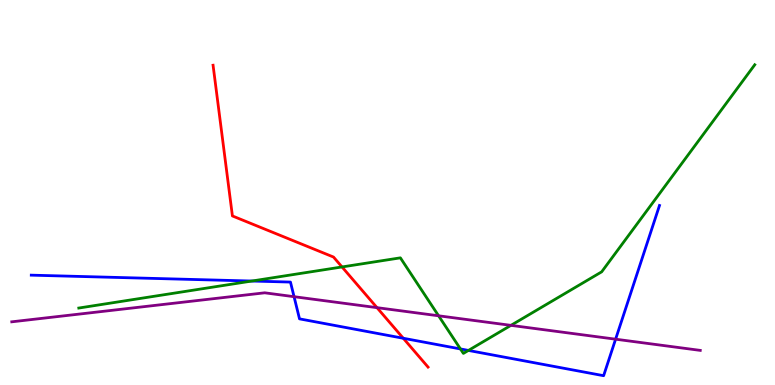[{'lines': ['blue', 'red'], 'intersections': [{'x': 5.2, 'y': 1.21}]}, {'lines': ['green', 'red'], 'intersections': [{'x': 4.41, 'y': 3.07}]}, {'lines': ['purple', 'red'], 'intersections': [{'x': 4.86, 'y': 2.01}]}, {'lines': ['blue', 'green'], 'intersections': [{'x': 3.25, 'y': 2.7}, {'x': 5.94, 'y': 0.937}, {'x': 6.04, 'y': 0.898}]}, {'lines': ['blue', 'purple'], 'intersections': [{'x': 3.79, 'y': 2.29}, {'x': 7.94, 'y': 1.19}]}, {'lines': ['green', 'purple'], 'intersections': [{'x': 5.66, 'y': 1.8}, {'x': 6.59, 'y': 1.55}]}]